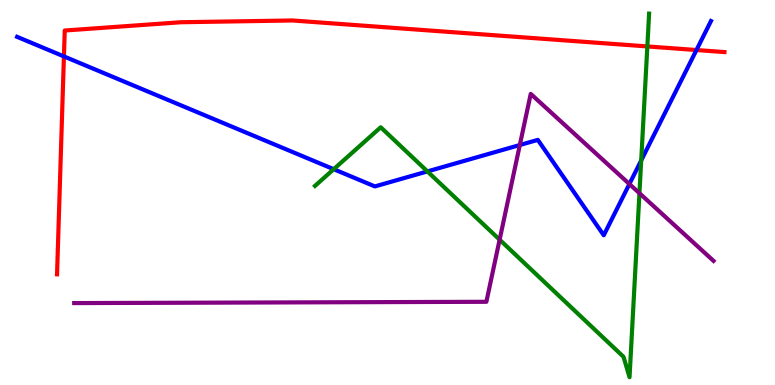[{'lines': ['blue', 'red'], 'intersections': [{'x': 0.825, 'y': 8.53}, {'x': 8.99, 'y': 8.7}]}, {'lines': ['green', 'red'], 'intersections': [{'x': 8.35, 'y': 8.79}]}, {'lines': ['purple', 'red'], 'intersections': []}, {'lines': ['blue', 'green'], 'intersections': [{'x': 4.31, 'y': 5.6}, {'x': 5.52, 'y': 5.55}, {'x': 8.27, 'y': 5.83}]}, {'lines': ['blue', 'purple'], 'intersections': [{'x': 6.71, 'y': 6.23}, {'x': 8.12, 'y': 5.22}]}, {'lines': ['green', 'purple'], 'intersections': [{'x': 6.45, 'y': 3.77}, {'x': 8.25, 'y': 4.98}]}]